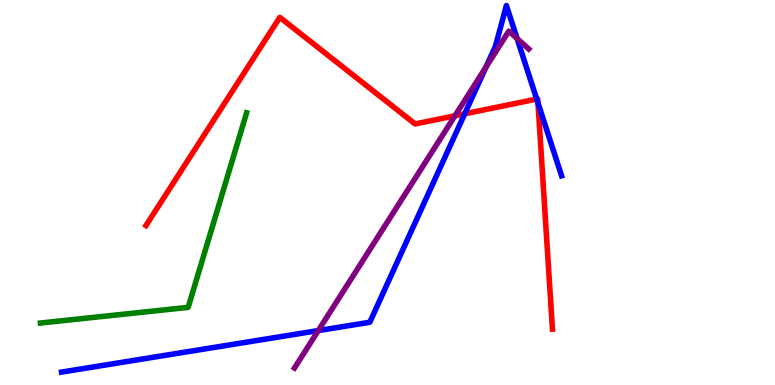[{'lines': ['blue', 'red'], 'intersections': [{'x': 6.0, 'y': 7.04}, {'x': 6.93, 'y': 7.43}, {'x': 6.94, 'y': 7.33}]}, {'lines': ['green', 'red'], 'intersections': []}, {'lines': ['purple', 'red'], 'intersections': [{'x': 5.87, 'y': 6.99}]}, {'lines': ['blue', 'green'], 'intersections': []}, {'lines': ['blue', 'purple'], 'intersections': [{'x': 4.11, 'y': 1.41}, {'x': 6.27, 'y': 8.26}, {'x': 6.67, 'y': 9.0}]}, {'lines': ['green', 'purple'], 'intersections': []}]